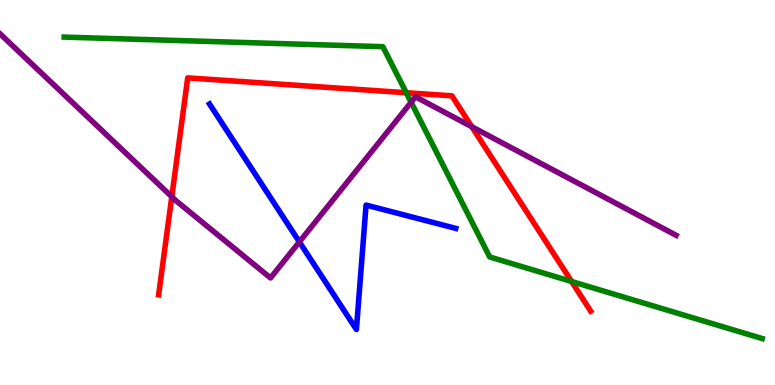[{'lines': ['blue', 'red'], 'intersections': []}, {'lines': ['green', 'red'], 'intersections': [{'x': 5.24, 'y': 7.59}, {'x': 7.38, 'y': 2.69}]}, {'lines': ['purple', 'red'], 'intersections': [{'x': 2.22, 'y': 4.89}, {'x': 6.09, 'y': 6.71}]}, {'lines': ['blue', 'green'], 'intersections': []}, {'lines': ['blue', 'purple'], 'intersections': [{'x': 3.86, 'y': 3.72}]}, {'lines': ['green', 'purple'], 'intersections': [{'x': 5.3, 'y': 7.34}]}]